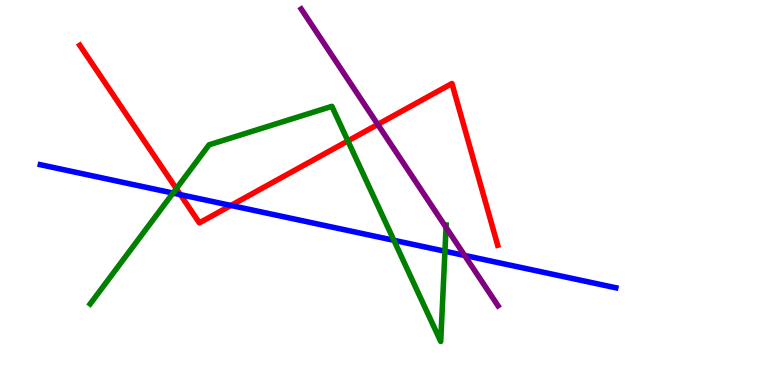[{'lines': ['blue', 'red'], 'intersections': [{'x': 2.33, 'y': 4.94}, {'x': 2.98, 'y': 4.66}]}, {'lines': ['green', 'red'], 'intersections': [{'x': 2.28, 'y': 5.1}, {'x': 4.49, 'y': 6.34}]}, {'lines': ['purple', 'red'], 'intersections': [{'x': 4.87, 'y': 6.77}]}, {'lines': ['blue', 'green'], 'intersections': [{'x': 2.23, 'y': 4.99}, {'x': 5.08, 'y': 3.76}, {'x': 5.74, 'y': 3.47}]}, {'lines': ['blue', 'purple'], 'intersections': [{'x': 6.0, 'y': 3.37}]}, {'lines': ['green', 'purple'], 'intersections': [{'x': 5.76, 'y': 4.09}]}]